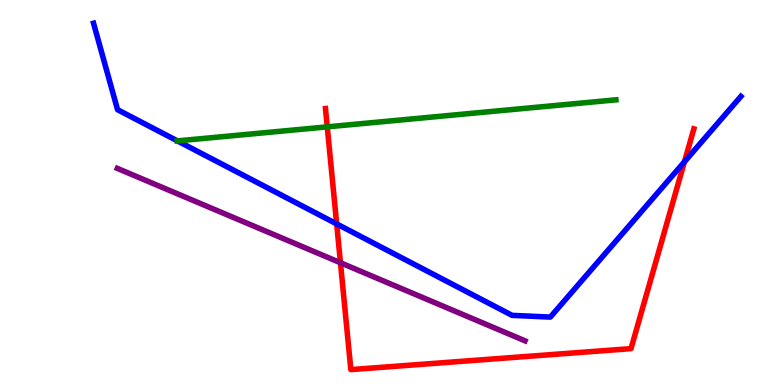[{'lines': ['blue', 'red'], 'intersections': [{'x': 4.34, 'y': 4.18}, {'x': 8.83, 'y': 5.8}]}, {'lines': ['green', 'red'], 'intersections': [{'x': 4.22, 'y': 6.7}]}, {'lines': ['purple', 'red'], 'intersections': [{'x': 4.39, 'y': 3.18}]}, {'lines': ['blue', 'green'], 'intersections': [{'x': 2.29, 'y': 6.34}]}, {'lines': ['blue', 'purple'], 'intersections': []}, {'lines': ['green', 'purple'], 'intersections': []}]